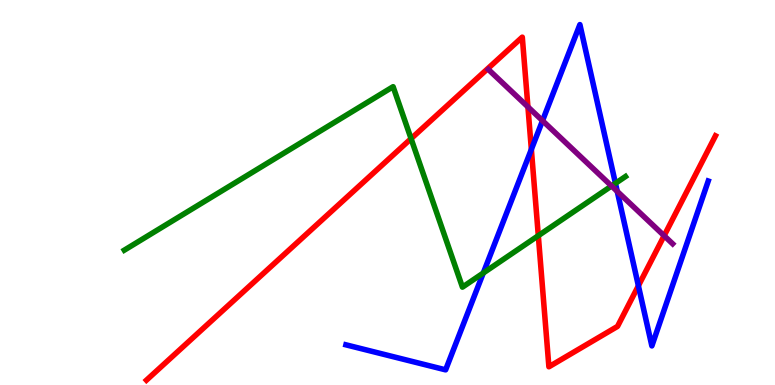[{'lines': ['blue', 'red'], 'intersections': [{'x': 6.86, 'y': 6.12}, {'x': 8.24, 'y': 2.58}]}, {'lines': ['green', 'red'], 'intersections': [{'x': 5.3, 'y': 6.4}, {'x': 6.95, 'y': 3.88}]}, {'lines': ['purple', 'red'], 'intersections': [{'x': 6.81, 'y': 7.22}, {'x': 8.57, 'y': 3.88}]}, {'lines': ['blue', 'green'], 'intersections': [{'x': 6.24, 'y': 2.91}, {'x': 7.94, 'y': 5.24}]}, {'lines': ['blue', 'purple'], 'intersections': [{'x': 7.0, 'y': 6.87}, {'x': 7.96, 'y': 5.03}]}, {'lines': ['green', 'purple'], 'intersections': [{'x': 7.89, 'y': 5.17}]}]